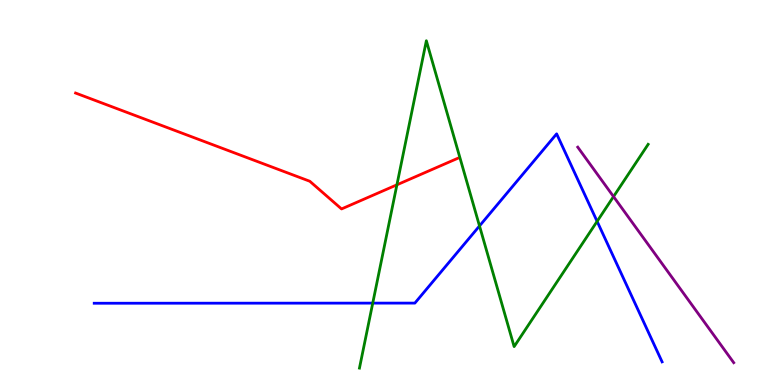[{'lines': ['blue', 'red'], 'intersections': []}, {'lines': ['green', 'red'], 'intersections': [{'x': 5.12, 'y': 5.2}]}, {'lines': ['purple', 'red'], 'intersections': []}, {'lines': ['blue', 'green'], 'intersections': [{'x': 4.81, 'y': 2.13}, {'x': 6.19, 'y': 4.13}, {'x': 7.7, 'y': 4.25}]}, {'lines': ['blue', 'purple'], 'intersections': []}, {'lines': ['green', 'purple'], 'intersections': [{'x': 7.92, 'y': 4.89}]}]